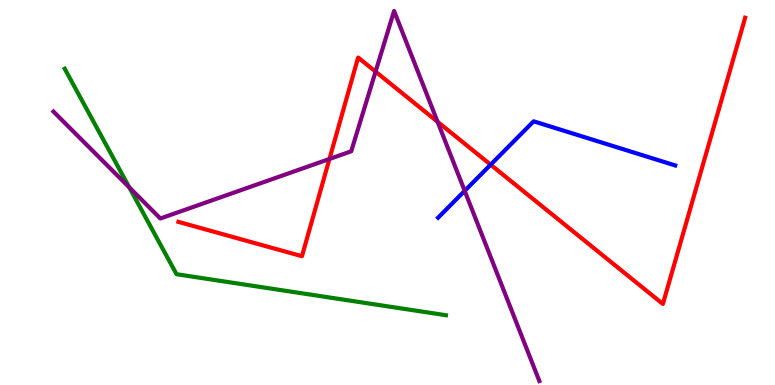[{'lines': ['blue', 'red'], 'intersections': [{'x': 6.33, 'y': 5.72}]}, {'lines': ['green', 'red'], 'intersections': []}, {'lines': ['purple', 'red'], 'intersections': [{'x': 4.25, 'y': 5.87}, {'x': 4.85, 'y': 8.14}, {'x': 5.65, 'y': 6.84}]}, {'lines': ['blue', 'green'], 'intersections': []}, {'lines': ['blue', 'purple'], 'intersections': [{'x': 6.0, 'y': 5.04}]}, {'lines': ['green', 'purple'], 'intersections': [{'x': 1.67, 'y': 5.13}]}]